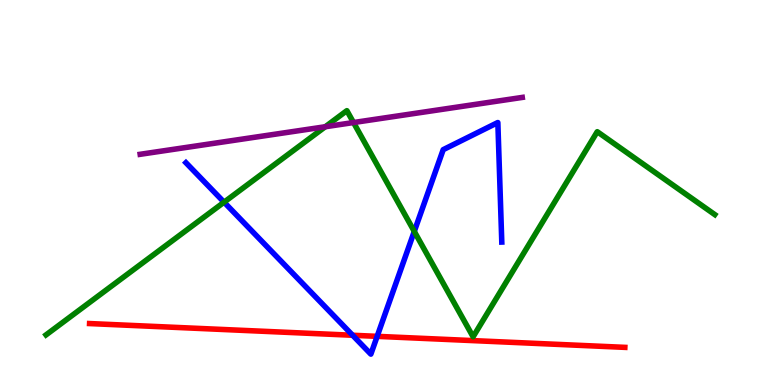[{'lines': ['blue', 'red'], 'intersections': [{'x': 4.55, 'y': 1.29}, {'x': 4.87, 'y': 1.26}]}, {'lines': ['green', 'red'], 'intersections': []}, {'lines': ['purple', 'red'], 'intersections': []}, {'lines': ['blue', 'green'], 'intersections': [{'x': 2.89, 'y': 4.75}, {'x': 5.35, 'y': 3.99}]}, {'lines': ['blue', 'purple'], 'intersections': []}, {'lines': ['green', 'purple'], 'intersections': [{'x': 4.2, 'y': 6.71}, {'x': 4.56, 'y': 6.82}]}]